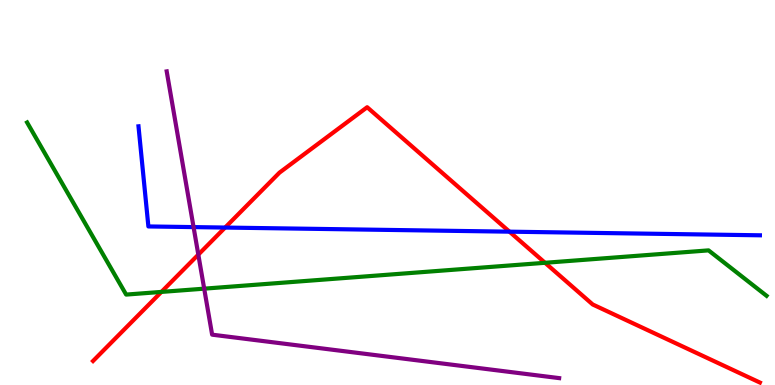[{'lines': ['blue', 'red'], 'intersections': [{'x': 2.9, 'y': 4.09}, {'x': 6.57, 'y': 3.98}]}, {'lines': ['green', 'red'], 'intersections': [{'x': 2.08, 'y': 2.42}, {'x': 7.03, 'y': 3.17}]}, {'lines': ['purple', 'red'], 'intersections': [{'x': 2.56, 'y': 3.39}]}, {'lines': ['blue', 'green'], 'intersections': []}, {'lines': ['blue', 'purple'], 'intersections': [{'x': 2.5, 'y': 4.1}]}, {'lines': ['green', 'purple'], 'intersections': [{'x': 2.63, 'y': 2.5}]}]